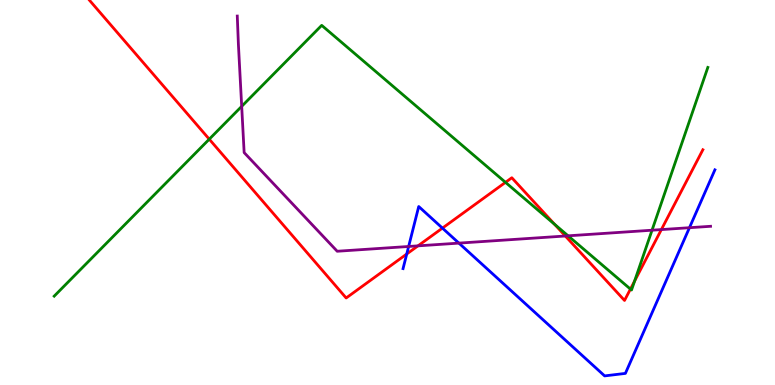[{'lines': ['blue', 'red'], 'intersections': [{'x': 5.25, 'y': 3.4}, {'x': 5.71, 'y': 4.07}]}, {'lines': ['green', 'red'], 'intersections': [{'x': 2.7, 'y': 6.38}, {'x': 6.52, 'y': 5.26}, {'x': 7.15, 'y': 4.18}, {'x': 8.13, 'y': 2.49}, {'x': 8.19, 'y': 2.7}]}, {'lines': ['purple', 'red'], 'intersections': [{'x': 5.39, 'y': 3.61}, {'x': 7.29, 'y': 3.87}, {'x': 8.53, 'y': 4.04}]}, {'lines': ['blue', 'green'], 'intersections': []}, {'lines': ['blue', 'purple'], 'intersections': [{'x': 5.27, 'y': 3.6}, {'x': 5.92, 'y': 3.69}, {'x': 8.9, 'y': 4.09}]}, {'lines': ['green', 'purple'], 'intersections': [{'x': 3.12, 'y': 7.24}, {'x': 7.33, 'y': 3.87}, {'x': 8.41, 'y': 4.02}]}]